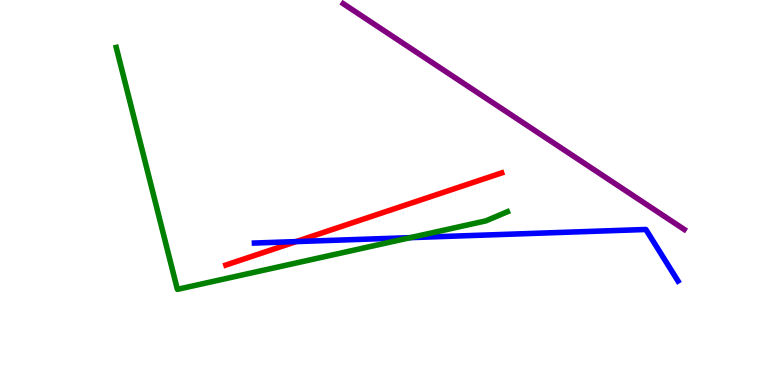[{'lines': ['blue', 'red'], 'intersections': [{'x': 3.82, 'y': 3.72}]}, {'lines': ['green', 'red'], 'intersections': []}, {'lines': ['purple', 'red'], 'intersections': []}, {'lines': ['blue', 'green'], 'intersections': [{'x': 5.29, 'y': 3.83}]}, {'lines': ['blue', 'purple'], 'intersections': []}, {'lines': ['green', 'purple'], 'intersections': []}]